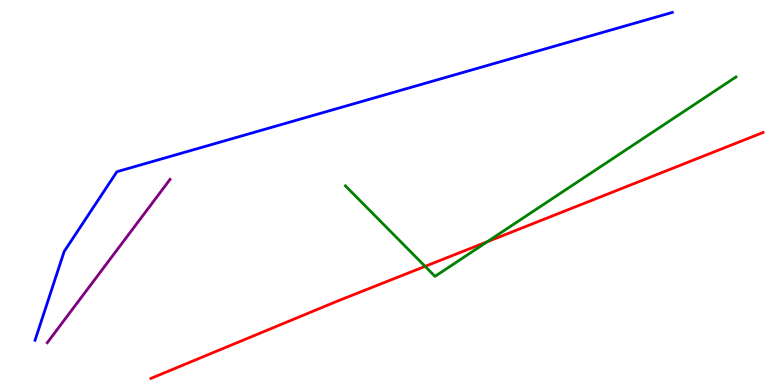[{'lines': ['blue', 'red'], 'intersections': []}, {'lines': ['green', 'red'], 'intersections': [{'x': 5.49, 'y': 3.08}, {'x': 6.29, 'y': 3.72}]}, {'lines': ['purple', 'red'], 'intersections': []}, {'lines': ['blue', 'green'], 'intersections': []}, {'lines': ['blue', 'purple'], 'intersections': []}, {'lines': ['green', 'purple'], 'intersections': []}]